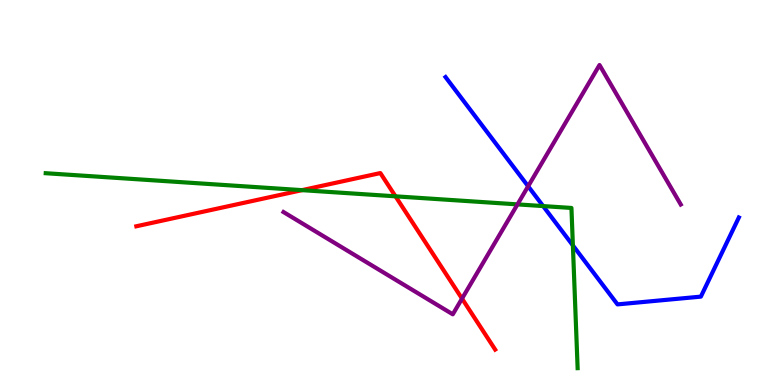[{'lines': ['blue', 'red'], 'intersections': []}, {'lines': ['green', 'red'], 'intersections': [{'x': 3.9, 'y': 5.06}, {'x': 5.1, 'y': 4.9}]}, {'lines': ['purple', 'red'], 'intersections': [{'x': 5.96, 'y': 2.24}]}, {'lines': ['blue', 'green'], 'intersections': [{'x': 7.01, 'y': 4.65}, {'x': 7.39, 'y': 3.63}]}, {'lines': ['blue', 'purple'], 'intersections': [{'x': 6.81, 'y': 5.16}]}, {'lines': ['green', 'purple'], 'intersections': [{'x': 6.68, 'y': 4.69}]}]